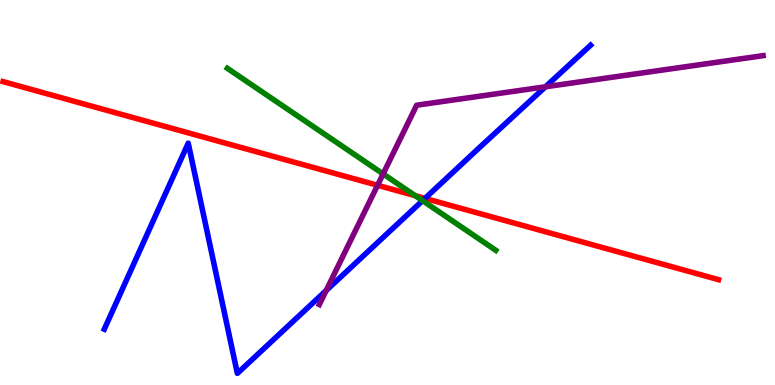[{'lines': ['blue', 'red'], 'intersections': [{'x': 5.48, 'y': 4.85}]}, {'lines': ['green', 'red'], 'intersections': [{'x': 5.36, 'y': 4.92}]}, {'lines': ['purple', 'red'], 'intersections': [{'x': 4.87, 'y': 5.19}]}, {'lines': ['blue', 'green'], 'intersections': [{'x': 5.45, 'y': 4.79}]}, {'lines': ['blue', 'purple'], 'intersections': [{'x': 4.21, 'y': 2.45}, {'x': 7.04, 'y': 7.75}]}, {'lines': ['green', 'purple'], 'intersections': [{'x': 4.94, 'y': 5.48}]}]